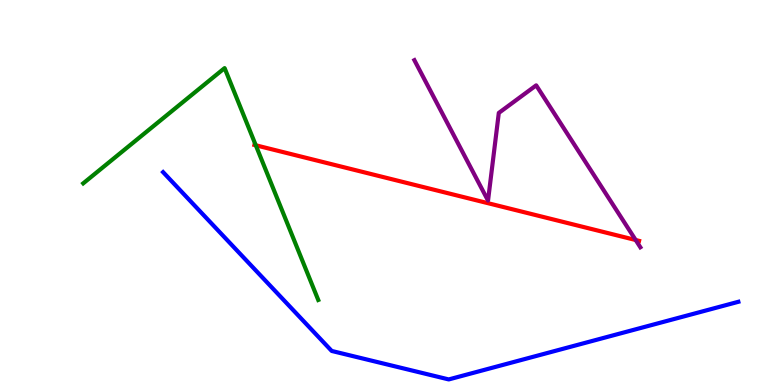[{'lines': ['blue', 'red'], 'intersections': []}, {'lines': ['green', 'red'], 'intersections': [{'x': 3.3, 'y': 6.23}]}, {'lines': ['purple', 'red'], 'intersections': [{'x': 8.2, 'y': 3.77}]}, {'lines': ['blue', 'green'], 'intersections': []}, {'lines': ['blue', 'purple'], 'intersections': []}, {'lines': ['green', 'purple'], 'intersections': []}]